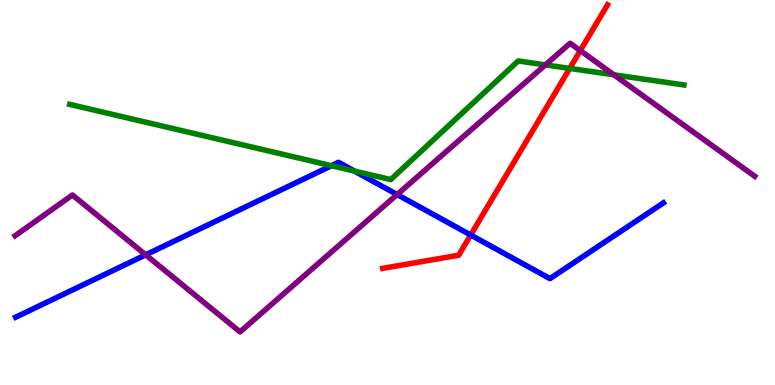[{'lines': ['blue', 'red'], 'intersections': [{'x': 6.07, 'y': 3.9}]}, {'lines': ['green', 'red'], 'intersections': [{'x': 7.35, 'y': 8.22}]}, {'lines': ['purple', 'red'], 'intersections': [{'x': 7.49, 'y': 8.69}]}, {'lines': ['blue', 'green'], 'intersections': [{'x': 4.28, 'y': 5.7}, {'x': 4.57, 'y': 5.56}]}, {'lines': ['blue', 'purple'], 'intersections': [{'x': 1.88, 'y': 3.38}, {'x': 5.12, 'y': 4.95}]}, {'lines': ['green', 'purple'], 'intersections': [{'x': 7.04, 'y': 8.31}, {'x': 7.92, 'y': 8.06}]}]